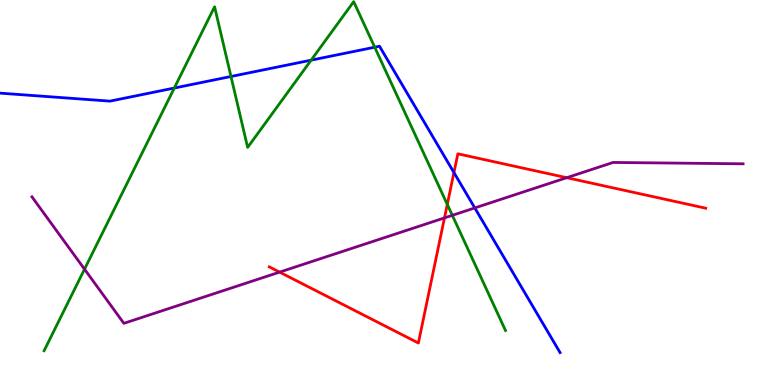[{'lines': ['blue', 'red'], 'intersections': [{'x': 5.86, 'y': 5.52}]}, {'lines': ['green', 'red'], 'intersections': [{'x': 5.77, 'y': 4.69}]}, {'lines': ['purple', 'red'], 'intersections': [{'x': 3.61, 'y': 2.93}, {'x': 5.74, 'y': 4.34}, {'x': 7.31, 'y': 5.38}]}, {'lines': ['blue', 'green'], 'intersections': [{'x': 2.25, 'y': 7.71}, {'x': 2.98, 'y': 8.01}, {'x': 4.01, 'y': 8.44}, {'x': 4.84, 'y': 8.77}]}, {'lines': ['blue', 'purple'], 'intersections': [{'x': 6.13, 'y': 4.6}]}, {'lines': ['green', 'purple'], 'intersections': [{'x': 1.09, 'y': 3.01}, {'x': 5.84, 'y': 4.41}]}]